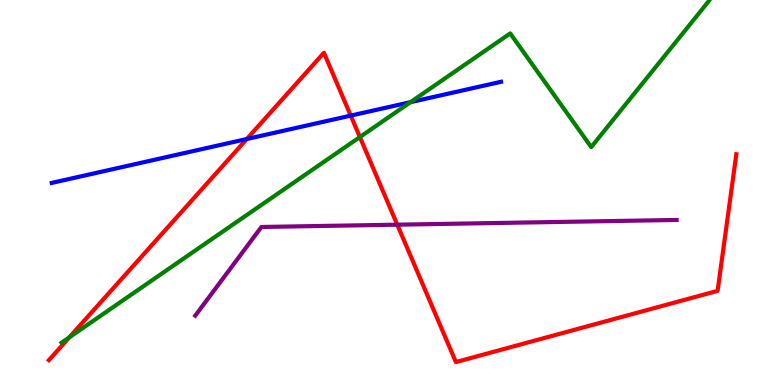[{'lines': ['blue', 'red'], 'intersections': [{'x': 3.18, 'y': 6.39}, {'x': 4.53, 'y': 7.0}]}, {'lines': ['green', 'red'], 'intersections': [{'x': 0.895, 'y': 1.24}, {'x': 4.64, 'y': 6.44}]}, {'lines': ['purple', 'red'], 'intersections': [{'x': 5.13, 'y': 4.16}]}, {'lines': ['blue', 'green'], 'intersections': [{'x': 5.3, 'y': 7.35}]}, {'lines': ['blue', 'purple'], 'intersections': []}, {'lines': ['green', 'purple'], 'intersections': []}]